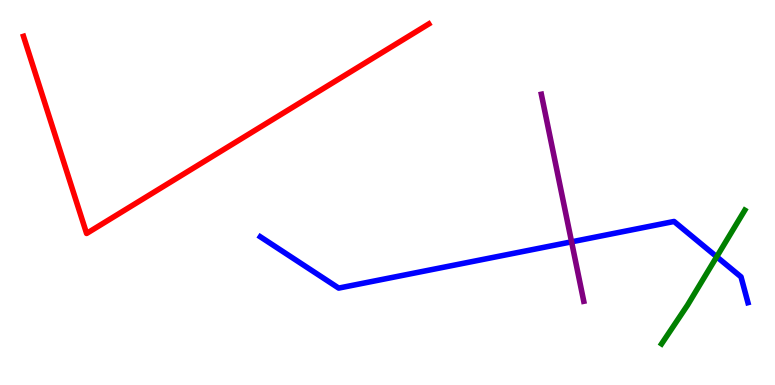[{'lines': ['blue', 'red'], 'intersections': []}, {'lines': ['green', 'red'], 'intersections': []}, {'lines': ['purple', 'red'], 'intersections': []}, {'lines': ['blue', 'green'], 'intersections': [{'x': 9.25, 'y': 3.33}]}, {'lines': ['blue', 'purple'], 'intersections': [{'x': 7.38, 'y': 3.72}]}, {'lines': ['green', 'purple'], 'intersections': []}]